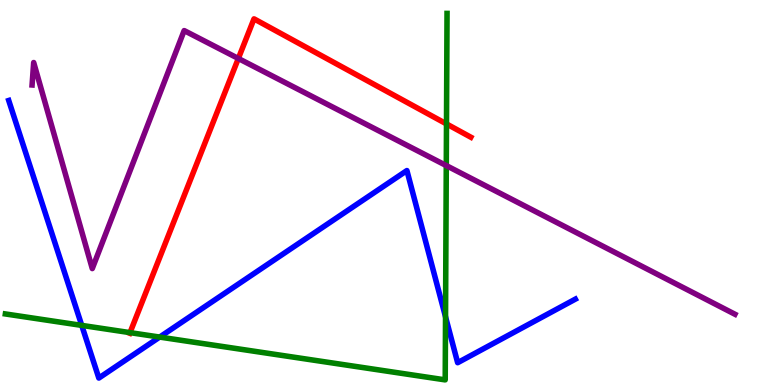[{'lines': ['blue', 'red'], 'intersections': []}, {'lines': ['green', 'red'], 'intersections': [{'x': 1.68, 'y': 1.36}, {'x': 5.76, 'y': 6.78}]}, {'lines': ['purple', 'red'], 'intersections': [{'x': 3.08, 'y': 8.48}]}, {'lines': ['blue', 'green'], 'intersections': [{'x': 1.05, 'y': 1.55}, {'x': 2.06, 'y': 1.24}, {'x': 5.75, 'y': 1.77}]}, {'lines': ['blue', 'purple'], 'intersections': []}, {'lines': ['green', 'purple'], 'intersections': [{'x': 5.76, 'y': 5.7}]}]